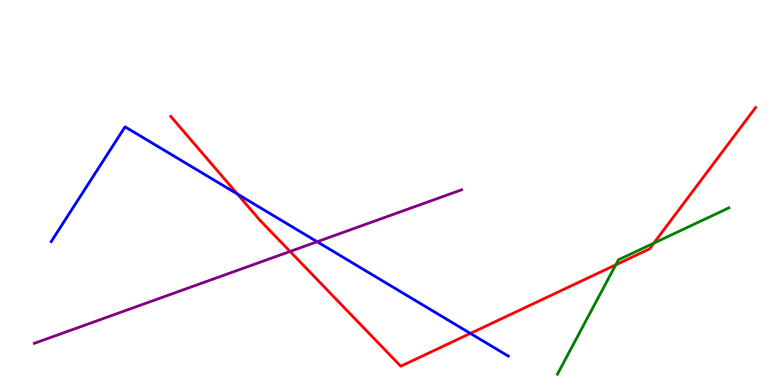[{'lines': ['blue', 'red'], 'intersections': [{'x': 3.06, 'y': 4.96}, {'x': 6.07, 'y': 1.34}]}, {'lines': ['green', 'red'], 'intersections': [{'x': 7.95, 'y': 3.12}, {'x': 8.44, 'y': 3.68}]}, {'lines': ['purple', 'red'], 'intersections': [{'x': 3.74, 'y': 3.47}]}, {'lines': ['blue', 'green'], 'intersections': []}, {'lines': ['blue', 'purple'], 'intersections': [{'x': 4.09, 'y': 3.72}]}, {'lines': ['green', 'purple'], 'intersections': []}]